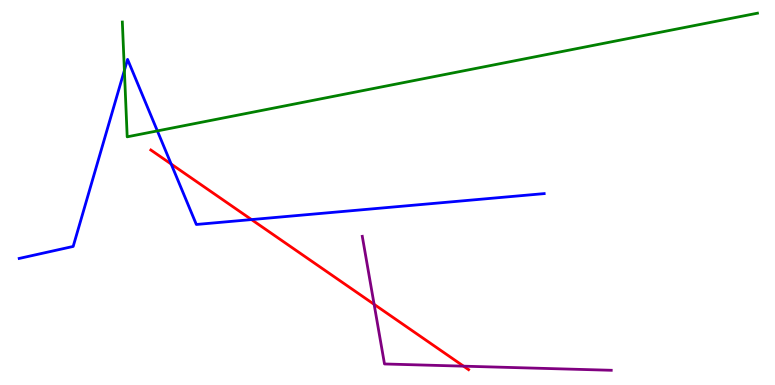[{'lines': ['blue', 'red'], 'intersections': [{'x': 2.21, 'y': 5.74}, {'x': 3.25, 'y': 4.3}]}, {'lines': ['green', 'red'], 'intersections': []}, {'lines': ['purple', 'red'], 'intersections': [{'x': 4.83, 'y': 2.09}, {'x': 5.98, 'y': 0.489}]}, {'lines': ['blue', 'green'], 'intersections': [{'x': 1.6, 'y': 8.17}, {'x': 2.03, 'y': 6.6}]}, {'lines': ['blue', 'purple'], 'intersections': []}, {'lines': ['green', 'purple'], 'intersections': []}]